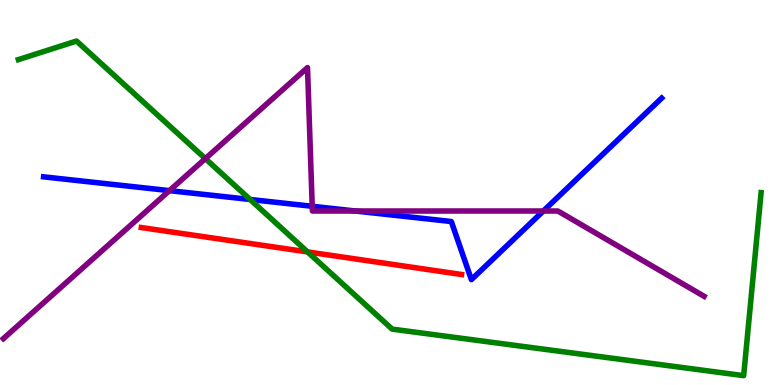[{'lines': ['blue', 'red'], 'intersections': []}, {'lines': ['green', 'red'], 'intersections': [{'x': 3.97, 'y': 3.46}]}, {'lines': ['purple', 'red'], 'intersections': []}, {'lines': ['blue', 'green'], 'intersections': [{'x': 3.23, 'y': 4.82}]}, {'lines': ['blue', 'purple'], 'intersections': [{'x': 2.19, 'y': 5.05}, {'x': 4.03, 'y': 4.64}, {'x': 4.59, 'y': 4.52}, {'x': 7.01, 'y': 4.52}]}, {'lines': ['green', 'purple'], 'intersections': [{'x': 2.65, 'y': 5.88}]}]